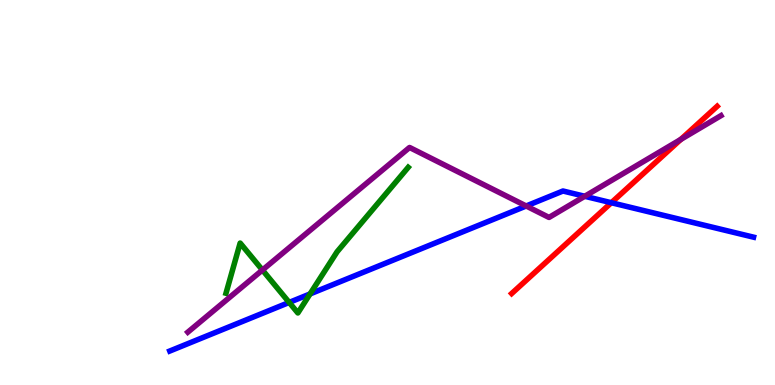[{'lines': ['blue', 'red'], 'intersections': [{'x': 7.89, 'y': 4.73}]}, {'lines': ['green', 'red'], 'intersections': []}, {'lines': ['purple', 'red'], 'intersections': [{'x': 8.78, 'y': 6.38}]}, {'lines': ['blue', 'green'], 'intersections': [{'x': 3.73, 'y': 2.14}, {'x': 4.0, 'y': 2.37}]}, {'lines': ['blue', 'purple'], 'intersections': [{'x': 6.79, 'y': 4.65}, {'x': 7.55, 'y': 4.9}]}, {'lines': ['green', 'purple'], 'intersections': [{'x': 3.39, 'y': 2.99}]}]